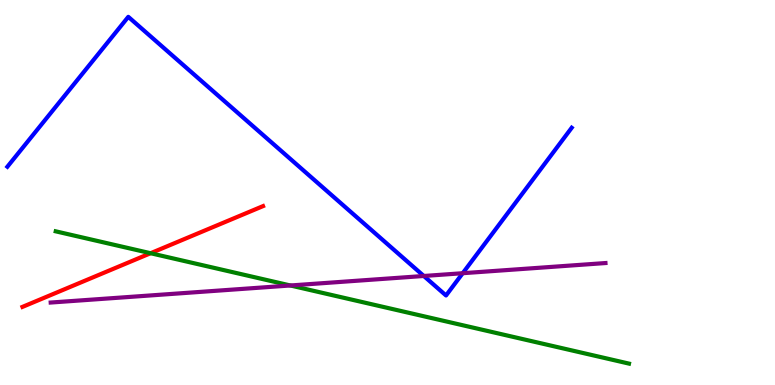[{'lines': ['blue', 'red'], 'intersections': []}, {'lines': ['green', 'red'], 'intersections': [{'x': 1.94, 'y': 3.42}]}, {'lines': ['purple', 'red'], 'intersections': []}, {'lines': ['blue', 'green'], 'intersections': []}, {'lines': ['blue', 'purple'], 'intersections': [{'x': 5.47, 'y': 2.83}, {'x': 5.97, 'y': 2.9}]}, {'lines': ['green', 'purple'], 'intersections': [{'x': 3.75, 'y': 2.58}]}]